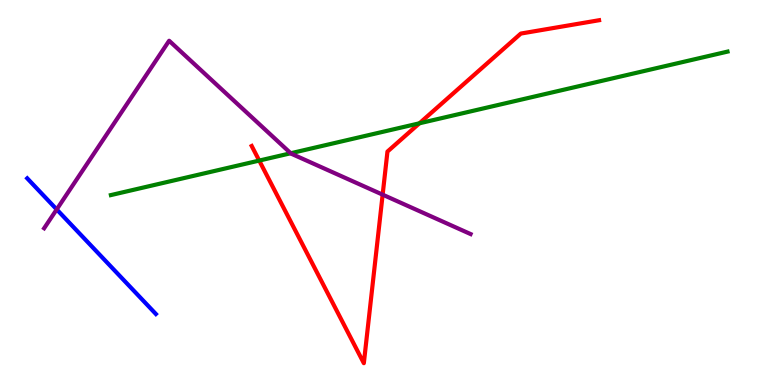[{'lines': ['blue', 'red'], 'intersections': []}, {'lines': ['green', 'red'], 'intersections': [{'x': 3.34, 'y': 5.83}, {'x': 5.41, 'y': 6.8}]}, {'lines': ['purple', 'red'], 'intersections': [{'x': 4.94, 'y': 4.94}]}, {'lines': ['blue', 'green'], 'intersections': []}, {'lines': ['blue', 'purple'], 'intersections': [{'x': 0.732, 'y': 4.56}]}, {'lines': ['green', 'purple'], 'intersections': [{'x': 3.75, 'y': 6.02}]}]